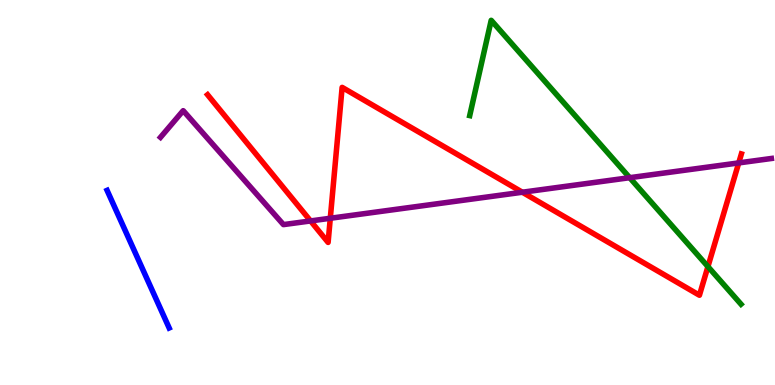[{'lines': ['blue', 'red'], 'intersections': []}, {'lines': ['green', 'red'], 'intersections': [{'x': 9.13, 'y': 3.08}]}, {'lines': ['purple', 'red'], 'intersections': [{'x': 4.01, 'y': 4.26}, {'x': 4.26, 'y': 4.33}, {'x': 6.74, 'y': 5.01}, {'x': 9.53, 'y': 5.77}]}, {'lines': ['blue', 'green'], 'intersections': []}, {'lines': ['blue', 'purple'], 'intersections': []}, {'lines': ['green', 'purple'], 'intersections': [{'x': 8.13, 'y': 5.38}]}]